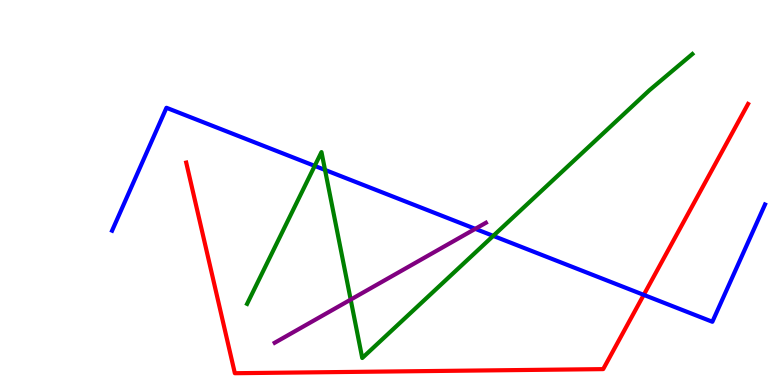[{'lines': ['blue', 'red'], 'intersections': [{'x': 8.31, 'y': 2.34}]}, {'lines': ['green', 'red'], 'intersections': []}, {'lines': ['purple', 'red'], 'intersections': []}, {'lines': ['blue', 'green'], 'intersections': [{'x': 4.06, 'y': 5.69}, {'x': 4.19, 'y': 5.59}, {'x': 6.36, 'y': 3.87}]}, {'lines': ['blue', 'purple'], 'intersections': [{'x': 6.13, 'y': 4.06}]}, {'lines': ['green', 'purple'], 'intersections': [{'x': 4.52, 'y': 2.22}]}]